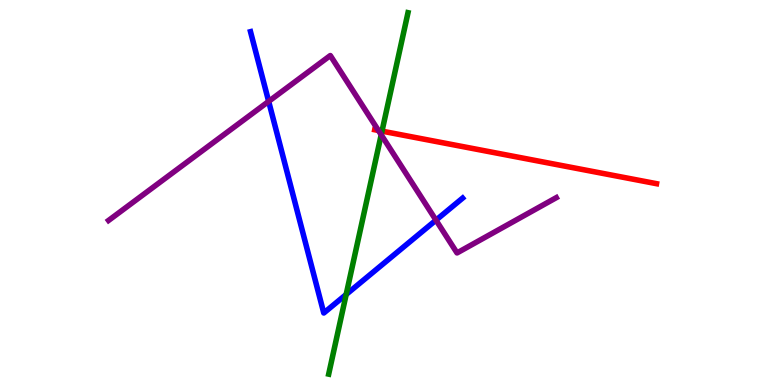[{'lines': ['blue', 'red'], 'intersections': []}, {'lines': ['green', 'red'], 'intersections': [{'x': 4.93, 'y': 6.59}]}, {'lines': ['purple', 'red'], 'intersections': [{'x': 4.88, 'y': 6.61}]}, {'lines': ['blue', 'green'], 'intersections': [{'x': 4.47, 'y': 2.35}]}, {'lines': ['blue', 'purple'], 'intersections': [{'x': 3.47, 'y': 7.37}, {'x': 5.63, 'y': 4.28}]}, {'lines': ['green', 'purple'], 'intersections': [{'x': 4.92, 'y': 6.5}]}]